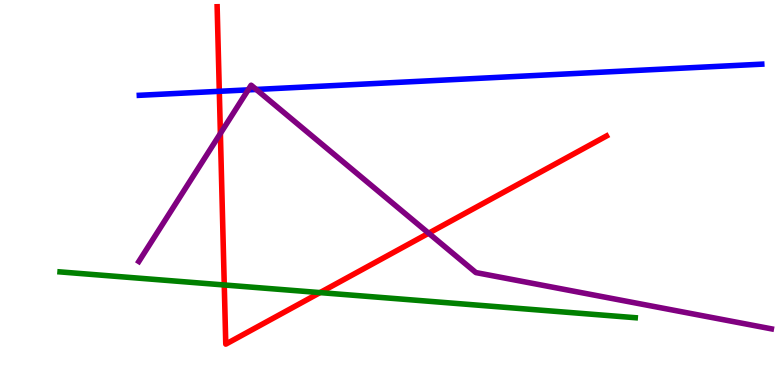[{'lines': ['blue', 'red'], 'intersections': [{'x': 2.83, 'y': 7.63}]}, {'lines': ['green', 'red'], 'intersections': [{'x': 2.89, 'y': 2.6}, {'x': 4.13, 'y': 2.4}]}, {'lines': ['purple', 'red'], 'intersections': [{'x': 2.84, 'y': 6.53}, {'x': 5.53, 'y': 3.94}]}, {'lines': ['blue', 'green'], 'intersections': []}, {'lines': ['blue', 'purple'], 'intersections': [{'x': 3.2, 'y': 7.67}, {'x': 3.31, 'y': 7.68}]}, {'lines': ['green', 'purple'], 'intersections': []}]